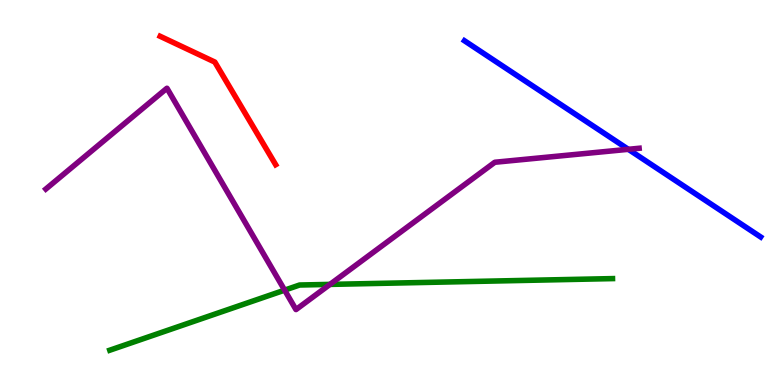[{'lines': ['blue', 'red'], 'intersections': []}, {'lines': ['green', 'red'], 'intersections': []}, {'lines': ['purple', 'red'], 'intersections': []}, {'lines': ['blue', 'green'], 'intersections': []}, {'lines': ['blue', 'purple'], 'intersections': [{'x': 8.11, 'y': 6.12}]}, {'lines': ['green', 'purple'], 'intersections': [{'x': 3.67, 'y': 2.46}, {'x': 4.26, 'y': 2.61}]}]